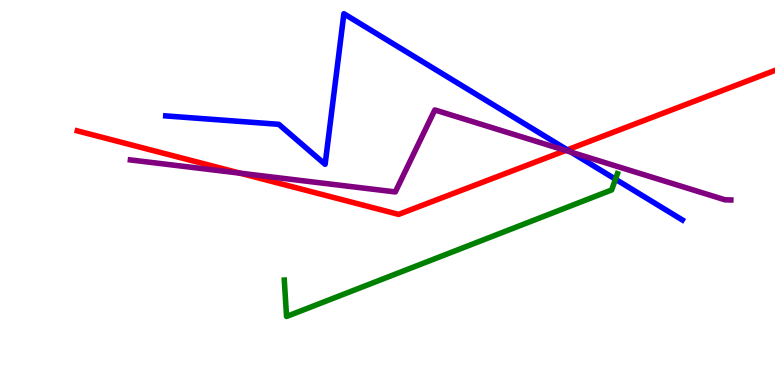[{'lines': ['blue', 'red'], 'intersections': [{'x': 7.32, 'y': 6.11}]}, {'lines': ['green', 'red'], 'intersections': []}, {'lines': ['purple', 'red'], 'intersections': [{'x': 3.1, 'y': 5.5}, {'x': 7.3, 'y': 6.09}]}, {'lines': ['blue', 'green'], 'intersections': [{'x': 7.94, 'y': 5.35}]}, {'lines': ['blue', 'purple'], 'intersections': [{'x': 7.37, 'y': 6.05}]}, {'lines': ['green', 'purple'], 'intersections': []}]